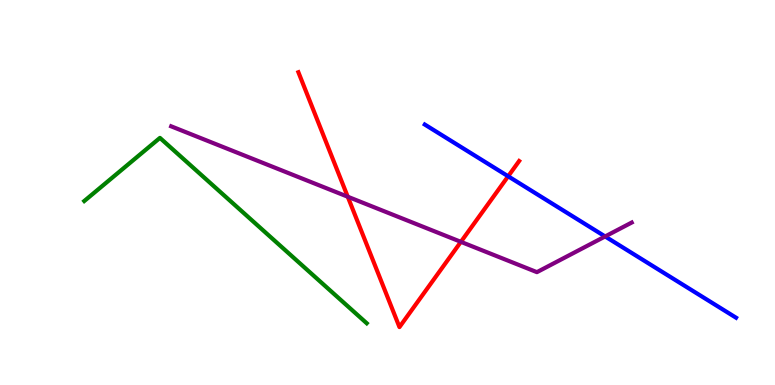[{'lines': ['blue', 'red'], 'intersections': [{'x': 6.56, 'y': 5.42}]}, {'lines': ['green', 'red'], 'intersections': []}, {'lines': ['purple', 'red'], 'intersections': [{'x': 4.49, 'y': 4.89}, {'x': 5.95, 'y': 3.72}]}, {'lines': ['blue', 'green'], 'intersections': []}, {'lines': ['blue', 'purple'], 'intersections': [{'x': 7.81, 'y': 3.86}]}, {'lines': ['green', 'purple'], 'intersections': []}]